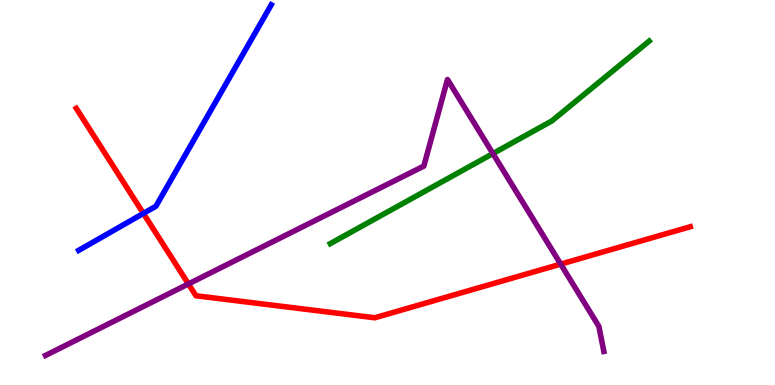[{'lines': ['blue', 'red'], 'intersections': [{'x': 1.85, 'y': 4.46}]}, {'lines': ['green', 'red'], 'intersections': []}, {'lines': ['purple', 'red'], 'intersections': [{'x': 2.43, 'y': 2.63}, {'x': 7.23, 'y': 3.14}]}, {'lines': ['blue', 'green'], 'intersections': []}, {'lines': ['blue', 'purple'], 'intersections': []}, {'lines': ['green', 'purple'], 'intersections': [{'x': 6.36, 'y': 6.01}]}]